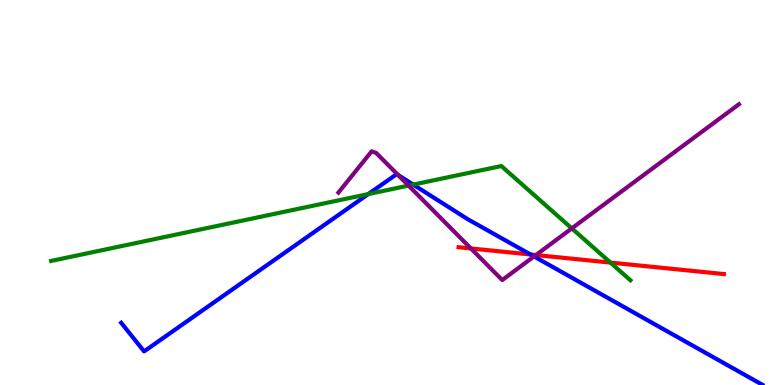[{'lines': ['blue', 'red'], 'intersections': [{'x': 6.85, 'y': 3.39}]}, {'lines': ['green', 'red'], 'intersections': [{'x': 7.88, 'y': 3.18}]}, {'lines': ['purple', 'red'], 'intersections': [{'x': 6.08, 'y': 3.55}, {'x': 6.91, 'y': 3.38}]}, {'lines': ['blue', 'green'], 'intersections': [{'x': 4.75, 'y': 4.96}, {'x': 5.33, 'y': 5.21}]}, {'lines': ['blue', 'purple'], 'intersections': [{'x': 5.14, 'y': 5.46}, {'x': 6.89, 'y': 3.34}]}, {'lines': ['green', 'purple'], 'intersections': [{'x': 5.27, 'y': 5.18}, {'x': 7.38, 'y': 4.07}]}]